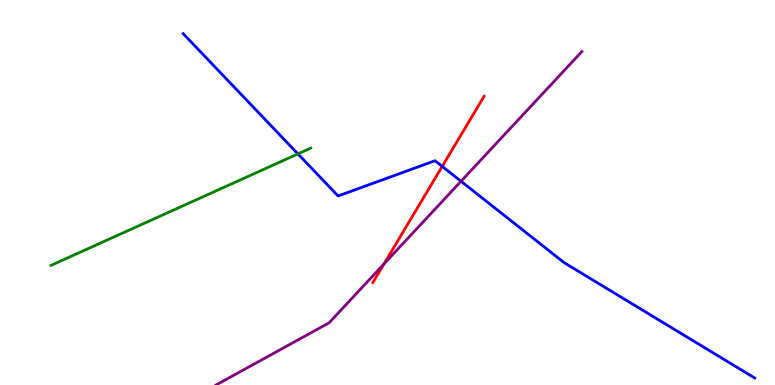[{'lines': ['blue', 'red'], 'intersections': [{'x': 5.71, 'y': 5.68}]}, {'lines': ['green', 'red'], 'intersections': []}, {'lines': ['purple', 'red'], 'intersections': [{'x': 4.95, 'y': 3.14}]}, {'lines': ['blue', 'green'], 'intersections': [{'x': 3.84, 'y': 6.0}]}, {'lines': ['blue', 'purple'], 'intersections': [{'x': 5.95, 'y': 5.29}]}, {'lines': ['green', 'purple'], 'intersections': []}]